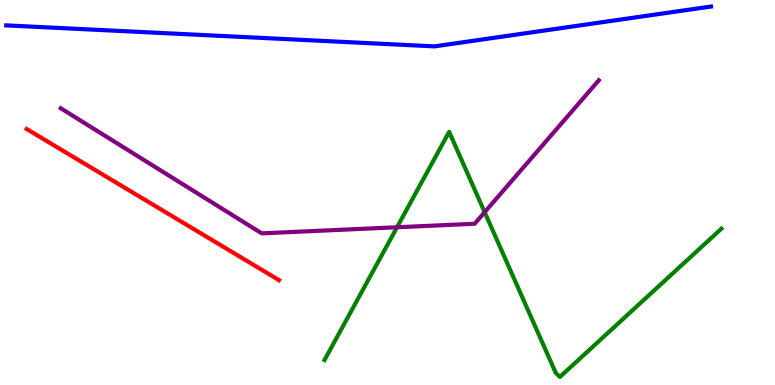[{'lines': ['blue', 'red'], 'intersections': []}, {'lines': ['green', 'red'], 'intersections': []}, {'lines': ['purple', 'red'], 'intersections': []}, {'lines': ['blue', 'green'], 'intersections': []}, {'lines': ['blue', 'purple'], 'intersections': []}, {'lines': ['green', 'purple'], 'intersections': [{'x': 5.12, 'y': 4.1}, {'x': 6.25, 'y': 4.49}]}]